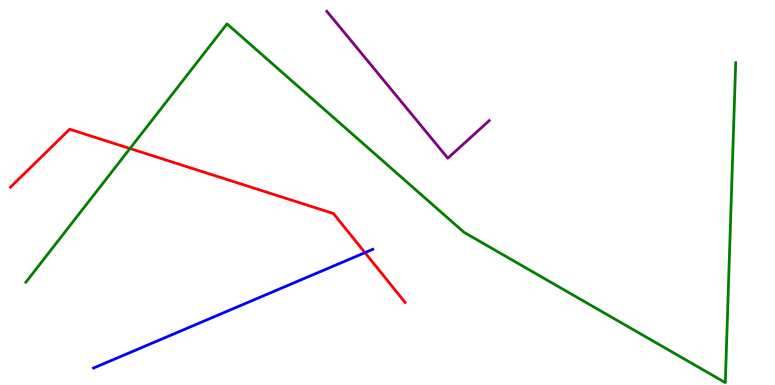[{'lines': ['blue', 'red'], 'intersections': [{'x': 4.71, 'y': 3.44}]}, {'lines': ['green', 'red'], 'intersections': [{'x': 1.68, 'y': 6.14}]}, {'lines': ['purple', 'red'], 'intersections': []}, {'lines': ['blue', 'green'], 'intersections': []}, {'lines': ['blue', 'purple'], 'intersections': []}, {'lines': ['green', 'purple'], 'intersections': []}]